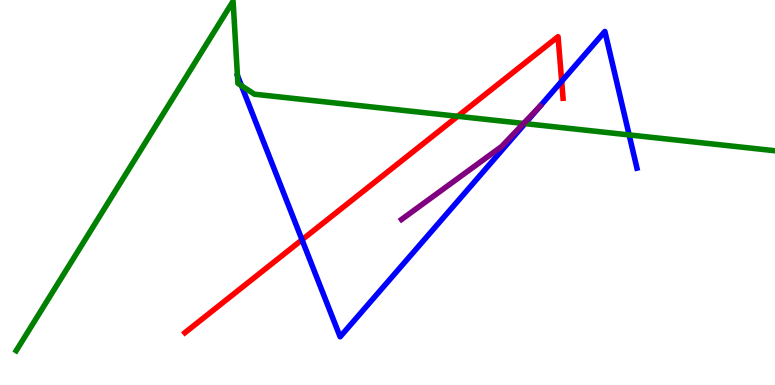[{'lines': ['blue', 'red'], 'intersections': [{'x': 3.9, 'y': 3.77}, {'x': 7.25, 'y': 7.89}]}, {'lines': ['green', 'red'], 'intersections': [{'x': 5.91, 'y': 6.98}]}, {'lines': ['purple', 'red'], 'intersections': []}, {'lines': ['blue', 'green'], 'intersections': [{'x': 3.12, 'y': 7.77}, {'x': 6.77, 'y': 6.79}, {'x': 8.12, 'y': 6.5}]}, {'lines': ['blue', 'purple'], 'intersections': []}, {'lines': ['green', 'purple'], 'intersections': [{'x': 6.76, 'y': 6.79}]}]